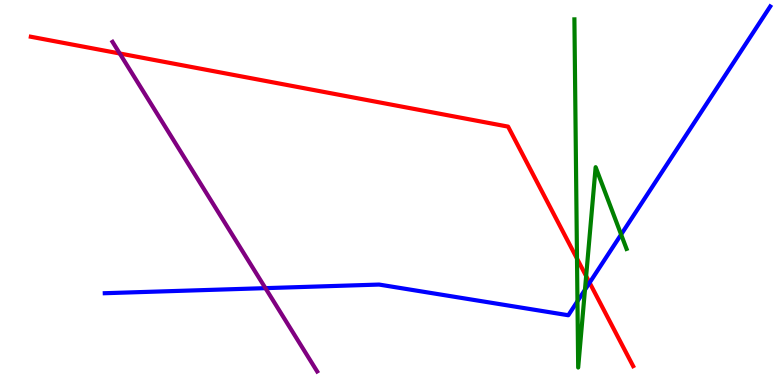[{'lines': ['blue', 'red'], 'intersections': [{'x': 7.61, 'y': 2.66}]}, {'lines': ['green', 'red'], 'intersections': [{'x': 7.45, 'y': 3.28}, {'x': 7.56, 'y': 2.83}]}, {'lines': ['purple', 'red'], 'intersections': [{'x': 1.54, 'y': 8.61}]}, {'lines': ['blue', 'green'], 'intersections': [{'x': 7.45, 'y': 2.17}, {'x': 7.55, 'y': 2.47}, {'x': 8.01, 'y': 3.91}]}, {'lines': ['blue', 'purple'], 'intersections': [{'x': 3.43, 'y': 2.52}]}, {'lines': ['green', 'purple'], 'intersections': []}]